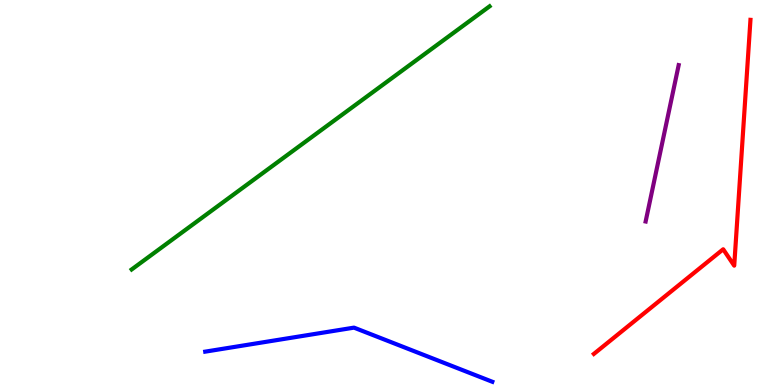[{'lines': ['blue', 'red'], 'intersections': []}, {'lines': ['green', 'red'], 'intersections': []}, {'lines': ['purple', 'red'], 'intersections': []}, {'lines': ['blue', 'green'], 'intersections': []}, {'lines': ['blue', 'purple'], 'intersections': []}, {'lines': ['green', 'purple'], 'intersections': []}]